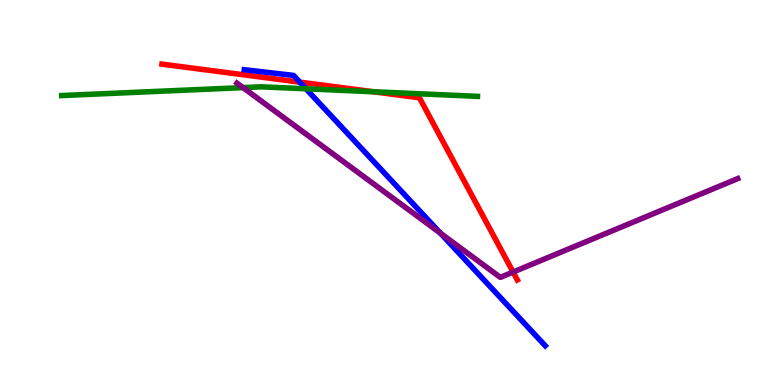[{'lines': ['blue', 'red'], 'intersections': [{'x': 3.87, 'y': 7.87}]}, {'lines': ['green', 'red'], 'intersections': [{'x': 4.82, 'y': 7.62}]}, {'lines': ['purple', 'red'], 'intersections': [{'x': 6.62, 'y': 2.93}]}, {'lines': ['blue', 'green'], 'intersections': [{'x': 3.95, 'y': 7.69}]}, {'lines': ['blue', 'purple'], 'intersections': [{'x': 5.68, 'y': 3.94}]}, {'lines': ['green', 'purple'], 'intersections': [{'x': 3.14, 'y': 7.72}]}]